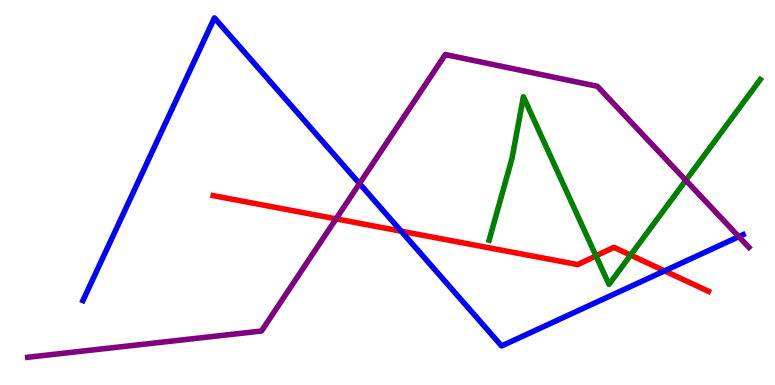[{'lines': ['blue', 'red'], 'intersections': [{'x': 5.18, 'y': 4.0}, {'x': 8.57, 'y': 2.96}]}, {'lines': ['green', 'red'], 'intersections': [{'x': 7.69, 'y': 3.35}, {'x': 8.14, 'y': 3.37}]}, {'lines': ['purple', 'red'], 'intersections': [{'x': 4.34, 'y': 4.32}]}, {'lines': ['blue', 'green'], 'intersections': []}, {'lines': ['blue', 'purple'], 'intersections': [{'x': 4.64, 'y': 5.23}, {'x': 9.53, 'y': 3.85}]}, {'lines': ['green', 'purple'], 'intersections': [{'x': 8.85, 'y': 5.32}]}]